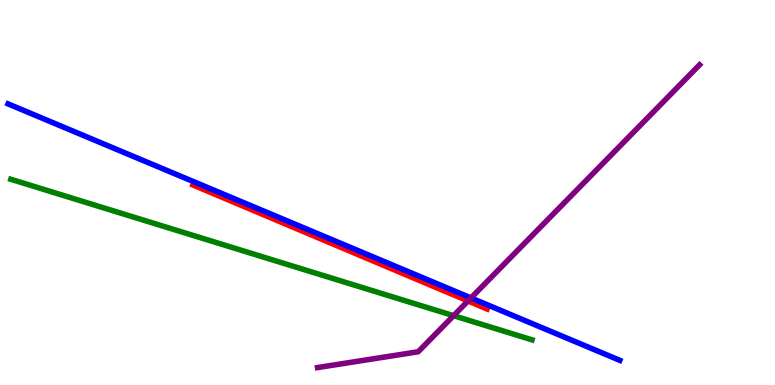[{'lines': ['blue', 'red'], 'intersections': []}, {'lines': ['green', 'red'], 'intersections': []}, {'lines': ['purple', 'red'], 'intersections': [{'x': 6.04, 'y': 2.18}]}, {'lines': ['blue', 'green'], 'intersections': []}, {'lines': ['blue', 'purple'], 'intersections': [{'x': 6.08, 'y': 2.26}]}, {'lines': ['green', 'purple'], 'intersections': [{'x': 5.85, 'y': 1.8}]}]